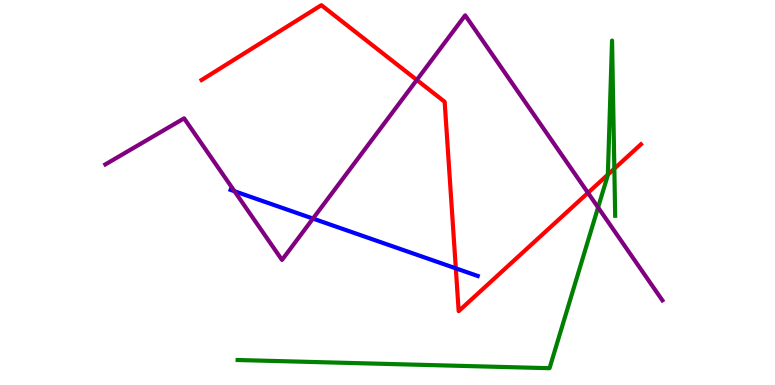[{'lines': ['blue', 'red'], 'intersections': [{'x': 5.88, 'y': 3.03}]}, {'lines': ['green', 'red'], 'intersections': [{'x': 7.84, 'y': 5.46}, {'x': 7.93, 'y': 5.62}]}, {'lines': ['purple', 'red'], 'intersections': [{'x': 5.38, 'y': 7.92}, {'x': 7.59, 'y': 4.99}]}, {'lines': ['blue', 'green'], 'intersections': []}, {'lines': ['blue', 'purple'], 'intersections': [{'x': 3.03, 'y': 5.03}, {'x': 4.04, 'y': 4.32}]}, {'lines': ['green', 'purple'], 'intersections': [{'x': 7.72, 'y': 4.61}]}]